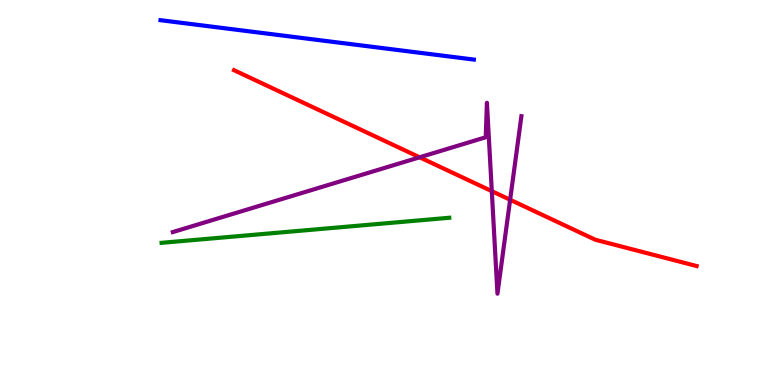[{'lines': ['blue', 'red'], 'intersections': []}, {'lines': ['green', 'red'], 'intersections': []}, {'lines': ['purple', 'red'], 'intersections': [{'x': 5.41, 'y': 5.91}, {'x': 6.35, 'y': 5.03}, {'x': 6.58, 'y': 4.81}]}, {'lines': ['blue', 'green'], 'intersections': []}, {'lines': ['blue', 'purple'], 'intersections': []}, {'lines': ['green', 'purple'], 'intersections': []}]